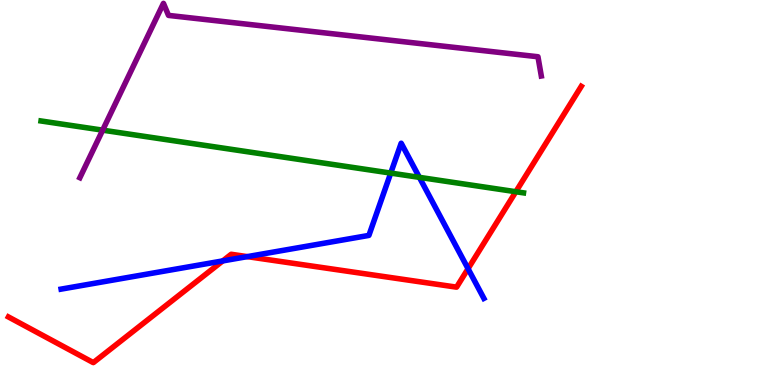[{'lines': ['blue', 'red'], 'intersections': [{'x': 2.87, 'y': 3.22}, {'x': 3.19, 'y': 3.33}, {'x': 6.04, 'y': 3.02}]}, {'lines': ['green', 'red'], 'intersections': [{'x': 6.66, 'y': 5.02}]}, {'lines': ['purple', 'red'], 'intersections': []}, {'lines': ['blue', 'green'], 'intersections': [{'x': 5.04, 'y': 5.5}, {'x': 5.41, 'y': 5.39}]}, {'lines': ['blue', 'purple'], 'intersections': []}, {'lines': ['green', 'purple'], 'intersections': [{'x': 1.32, 'y': 6.62}]}]